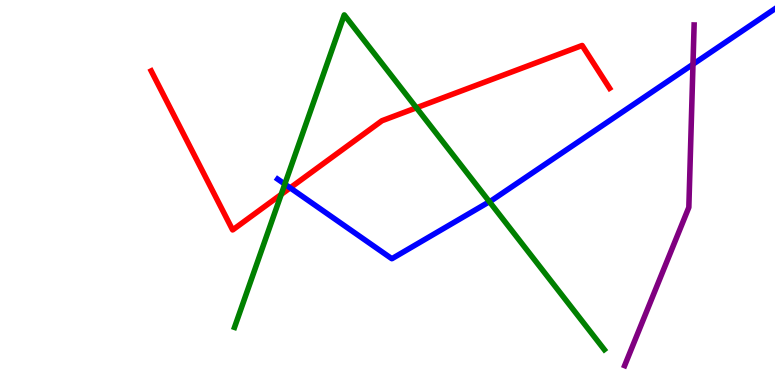[{'lines': ['blue', 'red'], 'intersections': [{'x': 3.74, 'y': 5.12}]}, {'lines': ['green', 'red'], 'intersections': [{'x': 3.63, 'y': 4.95}, {'x': 5.37, 'y': 7.2}]}, {'lines': ['purple', 'red'], 'intersections': []}, {'lines': ['blue', 'green'], 'intersections': [{'x': 3.68, 'y': 5.22}, {'x': 6.31, 'y': 4.76}]}, {'lines': ['blue', 'purple'], 'intersections': [{'x': 8.94, 'y': 8.33}]}, {'lines': ['green', 'purple'], 'intersections': []}]